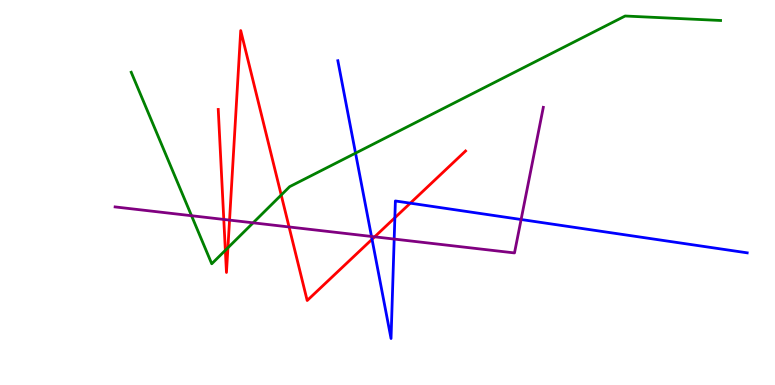[{'lines': ['blue', 'red'], 'intersections': [{'x': 4.8, 'y': 3.78}, {'x': 5.09, 'y': 4.34}, {'x': 5.29, 'y': 4.72}]}, {'lines': ['green', 'red'], 'intersections': [{'x': 2.91, 'y': 3.5}, {'x': 2.94, 'y': 3.56}, {'x': 3.63, 'y': 4.93}]}, {'lines': ['purple', 'red'], 'intersections': [{'x': 2.89, 'y': 4.3}, {'x': 2.96, 'y': 4.28}, {'x': 3.73, 'y': 4.1}, {'x': 4.83, 'y': 3.85}]}, {'lines': ['blue', 'green'], 'intersections': [{'x': 4.59, 'y': 6.02}]}, {'lines': ['blue', 'purple'], 'intersections': [{'x': 4.79, 'y': 3.86}, {'x': 5.09, 'y': 3.79}, {'x': 6.72, 'y': 4.3}]}, {'lines': ['green', 'purple'], 'intersections': [{'x': 2.47, 'y': 4.4}, {'x': 3.27, 'y': 4.21}]}]